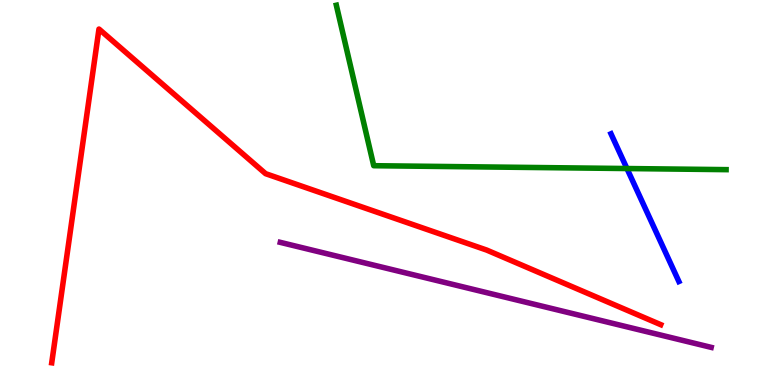[{'lines': ['blue', 'red'], 'intersections': []}, {'lines': ['green', 'red'], 'intersections': []}, {'lines': ['purple', 'red'], 'intersections': []}, {'lines': ['blue', 'green'], 'intersections': [{'x': 8.09, 'y': 5.62}]}, {'lines': ['blue', 'purple'], 'intersections': []}, {'lines': ['green', 'purple'], 'intersections': []}]